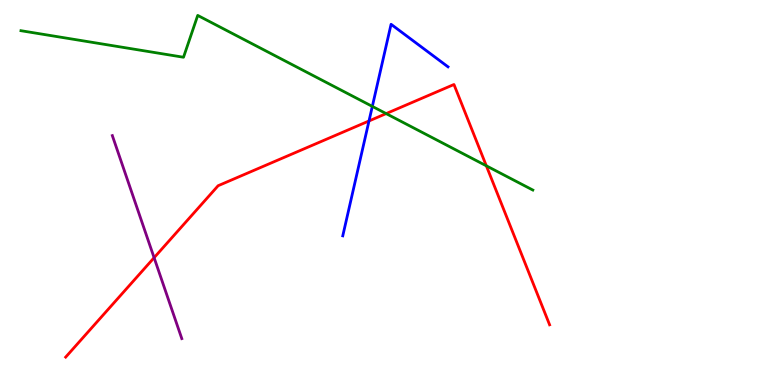[{'lines': ['blue', 'red'], 'intersections': [{'x': 4.76, 'y': 6.86}]}, {'lines': ['green', 'red'], 'intersections': [{'x': 4.98, 'y': 7.05}, {'x': 6.28, 'y': 5.69}]}, {'lines': ['purple', 'red'], 'intersections': [{'x': 1.99, 'y': 3.31}]}, {'lines': ['blue', 'green'], 'intersections': [{'x': 4.8, 'y': 7.24}]}, {'lines': ['blue', 'purple'], 'intersections': []}, {'lines': ['green', 'purple'], 'intersections': []}]